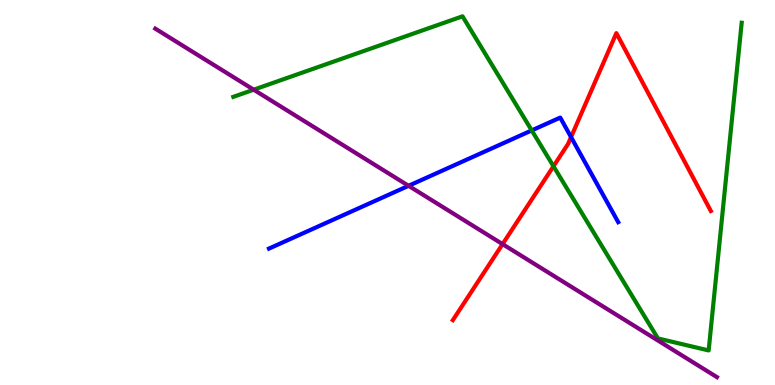[{'lines': ['blue', 'red'], 'intersections': [{'x': 7.37, 'y': 6.44}]}, {'lines': ['green', 'red'], 'intersections': [{'x': 7.14, 'y': 5.68}]}, {'lines': ['purple', 'red'], 'intersections': [{'x': 6.48, 'y': 3.66}]}, {'lines': ['blue', 'green'], 'intersections': [{'x': 6.86, 'y': 6.61}]}, {'lines': ['blue', 'purple'], 'intersections': [{'x': 5.27, 'y': 5.17}]}, {'lines': ['green', 'purple'], 'intersections': [{'x': 3.27, 'y': 7.67}]}]